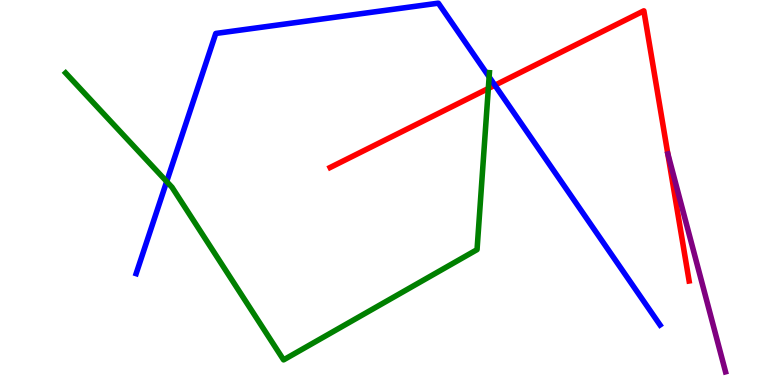[{'lines': ['blue', 'red'], 'intersections': [{'x': 6.39, 'y': 7.79}]}, {'lines': ['green', 'red'], 'intersections': [{'x': 6.3, 'y': 7.7}]}, {'lines': ['purple', 'red'], 'intersections': []}, {'lines': ['blue', 'green'], 'intersections': [{'x': 2.15, 'y': 5.28}, {'x': 6.31, 'y': 8.0}]}, {'lines': ['blue', 'purple'], 'intersections': []}, {'lines': ['green', 'purple'], 'intersections': []}]